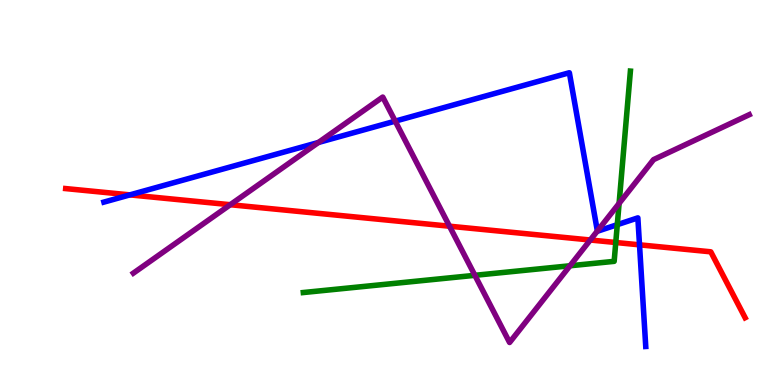[{'lines': ['blue', 'red'], 'intersections': [{'x': 1.68, 'y': 4.94}, {'x': 8.25, 'y': 3.64}]}, {'lines': ['green', 'red'], 'intersections': [{'x': 7.95, 'y': 3.7}]}, {'lines': ['purple', 'red'], 'intersections': [{'x': 2.97, 'y': 4.68}, {'x': 5.8, 'y': 4.12}, {'x': 7.62, 'y': 3.77}]}, {'lines': ['blue', 'green'], 'intersections': [{'x': 7.96, 'y': 4.16}]}, {'lines': ['blue', 'purple'], 'intersections': [{'x': 4.11, 'y': 6.3}, {'x': 5.1, 'y': 6.85}, {'x': 7.71, 'y': 4.0}]}, {'lines': ['green', 'purple'], 'intersections': [{'x': 6.13, 'y': 2.85}, {'x': 7.35, 'y': 3.1}, {'x': 7.99, 'y': 4.72}]}]